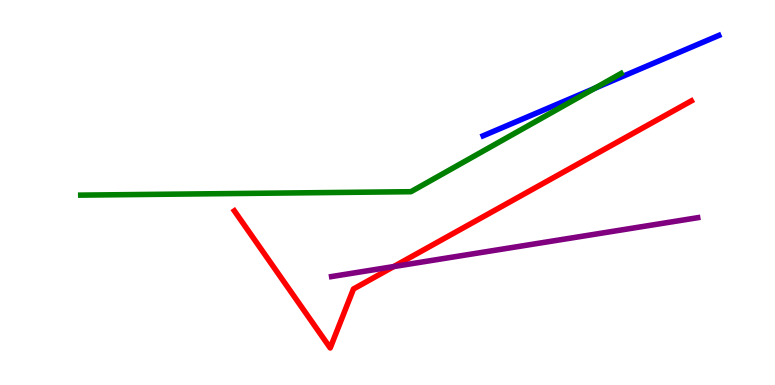[{'lines': ['blue', 'red'], 'intersections': []}, {'lines': ['green', 'red'], 'intersections': []}, {'lines': ['purple', 'red'], 'intersections': [{'x': 5.08, 'y': 3.08}]}, {'lines': ['blue', 'green'], 'intersections': [{'x': 7.68, 'y': 7.71}]}, {'lines': ['blue', 'purple'], 'intersections': []}, {'lines': ['green', 'purple'], 'intersections': []}]